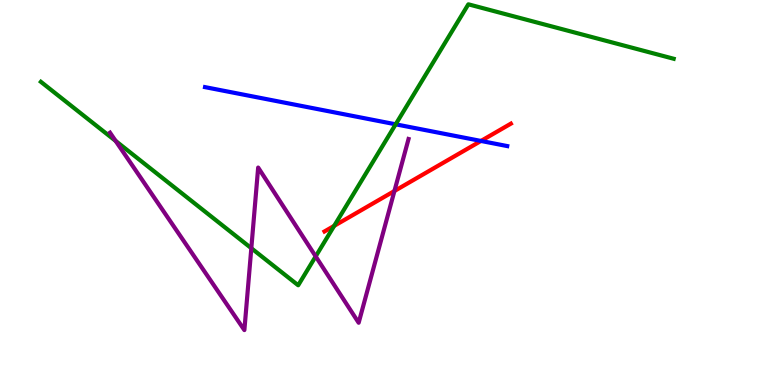[{'lines': ['blue', 'red'], 'intersections': [{'x': 6.21, 'y': 6.34}]}, {'lines': ['green', 'red'], 'intersections': [{'x': 4.31, 'y': 4.13}]}, {'lines': ['purple', 'red'], 'intersections': [{'x': 5.09, 'y': 5.04}]}, {'lines': ['blue', 'green'], 'intersections': [{'x': 5.11, 'y': 6.77}]}, {'lines': ['blue', 'purple'], 'intersections': []}, {'lines': ['green', 'purple'], 'intersections': [{'x': 1.49, 'y': 6.34}, {'x': 3.24, 'y': 3.55}, {'x': 4.07, 'y': 3.34}]}]